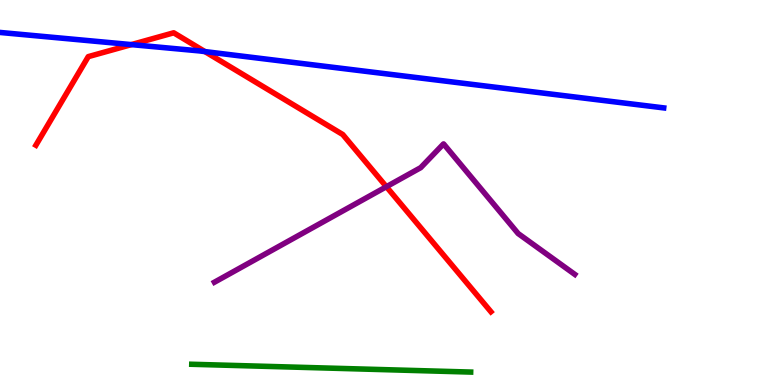[{'lines': ['blue', 'red'], 'intersections': [{'x': 1.7, 'y': 8.84}, {'x': 2.64, 'y': 8.66}]}, {'lines': ['green', 'red'], 'intersections': []}, {'lines': ['purple', 'red'], 'intersections': [{'x': 4.99, 'y': 5.15}]}, {'lines': ['blue', 'green'], 'intersections': []}, {'lines': ['blue', 'purple'], 'intersections': []}, {'lines': ['green', 'purple'], 'intersections': []}]